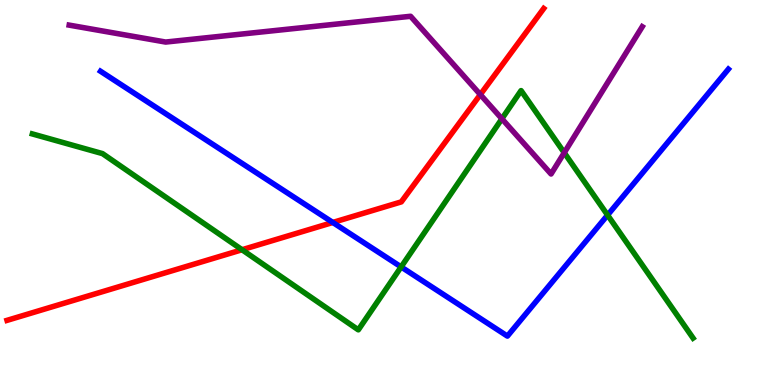[{'lines': ['blue', 'red'], 'intersections': [{'x': 4.29, 'y': 4.22}]}, {'lines': ['green', 'red'], 'intersections': [{'x': 3.12, 'y': 3.51}]}, {'lines': ['purple', 'red'], 'intersections': [{'x': 6.2, 'y': 7.54}]}, {'lines': ['blue', 'green'], 'intersections': [{'x': 5.18, 'y': 3.07}, {'x': 7.84, 'y': 4.41}]}, {'lines': ['blue', 'purple'], 'intersections': []}, {'lines': ['green', 'purple'], 'intersections': [{'x': 6.48, 'y': 6.91}, {'x': 7.28, 'y': 6.03}]}]